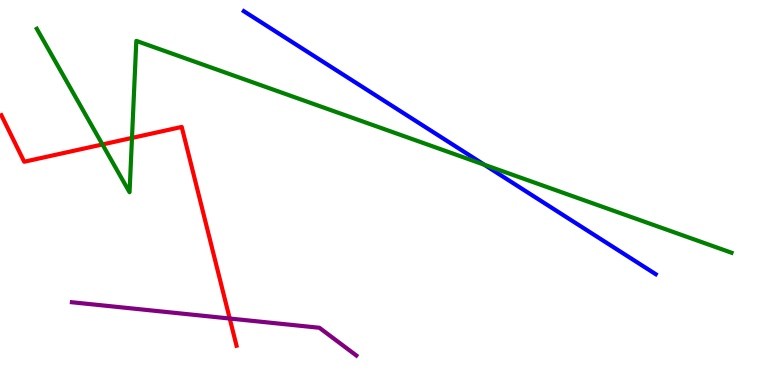[{'lines': ['blue', 'red'], 'intersections': []}, {'lines': ['green', 'red'], 'intersections': [{'x': 1.32, 'y': 6.25}, {'x': 1.7, 'y': 6.42}]}, {'lines': ['purple', 'red'], 'intersections': [{'x': 2.96, 'y': 1.73}]}, {'lines': ['blue', 'green'], 'intersections': [{'x': 6.25, 'y': 5.72}]}, {'lines': ['blue', 'purple'], 'intersections': []}, {'lines': ['green', 'purple'], 'intersections': []}]